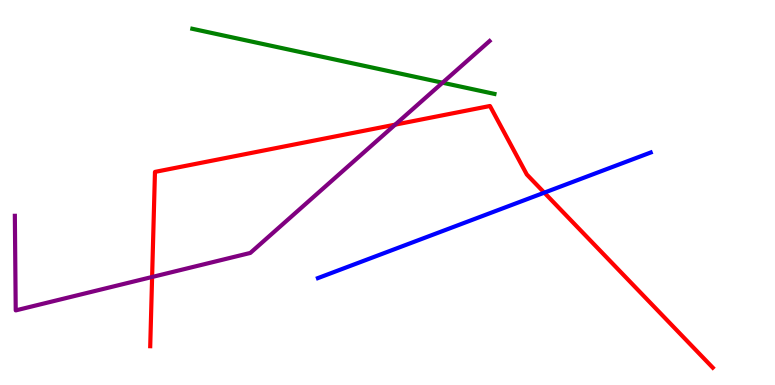[{'lines': ['blue', 'red'], 'intersections': [{'x': 7.02, 'y': 5.0}]}, {'lines': ['green', 'red'], 'intersections': []}, {'lines': ['purple', 'red'], 'intersections': [{'x': 1.96, 'y': 2.81}, {'x': 5.1, 'y': 6.76}]}, {'lines': ['blue', 'green'], 'intersections': []}, {'lines': ['blue', 'purple'], 'intersections': []}, {'lines': ['green', 'purple'], 'intersections': [{'x': 5.71, 'y': 7.85}]}]